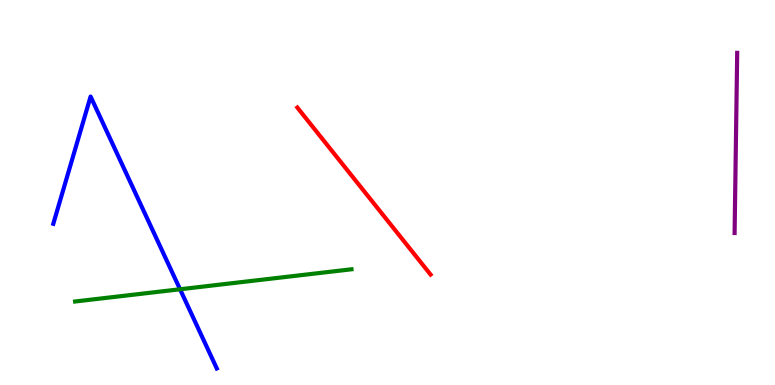[{'lines': ['blue', 'red'], 'intersections': []}, {'lines': ['green', 'red'], 'intersections': []}, {'lines': ['purple', 'red'], 'intersections': []}, {'lines': ['blue', 'green'], 'intersections': [{'x': 2.32, 'y': 2.49}]}, {'lines': ['blue', 'purple'], 'intersections': []}, {'lines': ['green', 'purple'], 'intersections': []}]